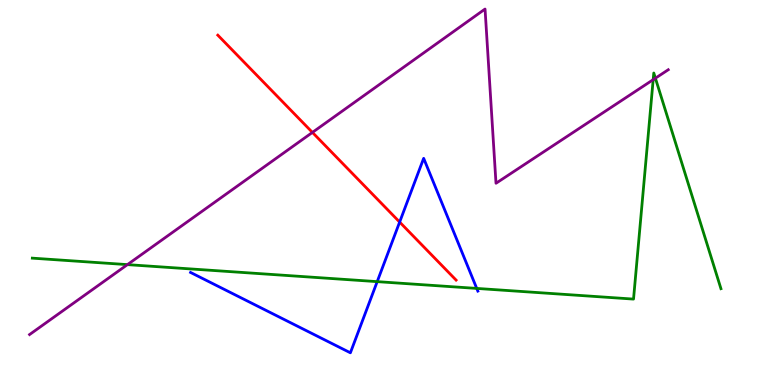[{'lines': ['blue', 'red'], 'intersections': [{'x': 5.16, 'y': 4.23}]}, {'lines': ['green', 'red'], 'intersections': []}, {'lines': ['purple', 'red'], 'intersections': [{'x': 4.03, 'y': 6.56}]}, {'lines': ['blue', 'green'], 'intersections': [{'x': 4.87, 'y': 2.68}, {'x': 6.15, 'y': 2.51}]}, {'lines': ['blue', 'purple'], 'intersections': []}, {'lines': ['green', 'purple'], 'intersections': [{'x': 1.64, 'y': 3.13}, {'x': 8.43, 'y': 7.93}, {'x': 8.46, 'y': 7.97}]}]